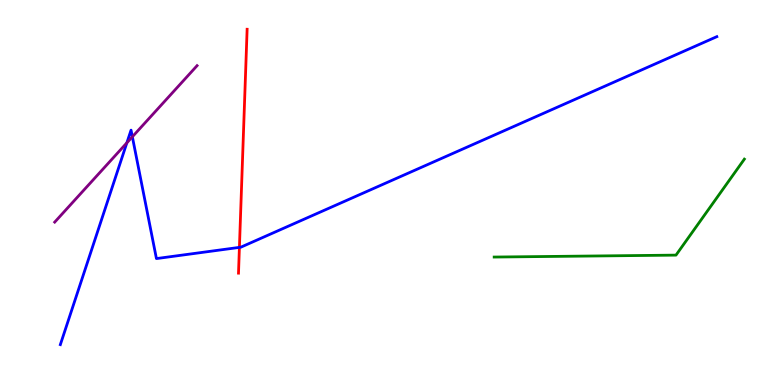[{'lines': ['blue', 'red'], 'intersections': [{'x': 3.09, 'y': 3.57}]}, {'lines': ['green', 'red'], 'intersections': []}, {'lines': ['purple', 'red'], 'intersections': []}, {'lines': ['blue', 'green'], 'intersections': []}, {'lines': ['blue', 'purple'], 'intersections': [{'x': 1.64, 'y': 6.29}, {'x': 1.71, 'y': 6.45}]}, {'lines': ['green', 'purple'], 'intersections': []}]